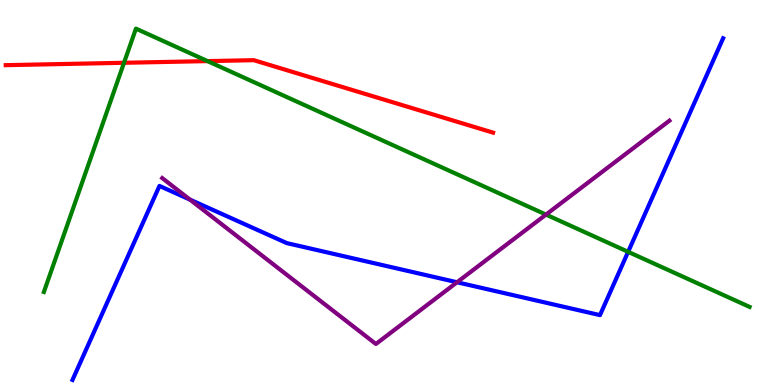[{'lines': ['blue', 'red'], 'intersections': []}, {'lines': ['green', 'red'], 'intersections': [{'x': 1.6, 'y': 8.37}, {'x': 2.68, 'y': 8.41}]}, {'lines': ['purple', 'red'], 'intersections': []}, {'lines': ['blue', 'green'], 'intersections': [{'x': 8.1, 'y': 3.46}]}, {'lines': ['blue', 'purple'], 'intersections': [{'x': 2.45, 'y': 4.82}, {'x': 5.9, 'y': 2.67}]}, {'lines': ['green', 'purple'], 'intersections': [{'x': 7.05, 'y': 4.43}]}]